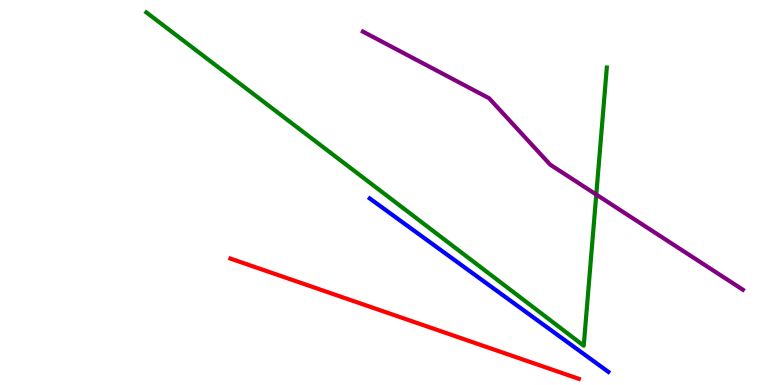[{'lines': ['blue', 'red'], 'intersections': []}, {'lines': ['green', 'red'], 'intersections': []}, {'lines': ['purple', 'red'], 'intersections': []}, {'lines': ['blue', 'green'], 'intersections': []}, {'lines': ['blue', 'purple'], 'intersections': []}, {'lines': ['green', 'purple'], 'intersections': [{'x': 7.69, 'y': 4.95}]}]